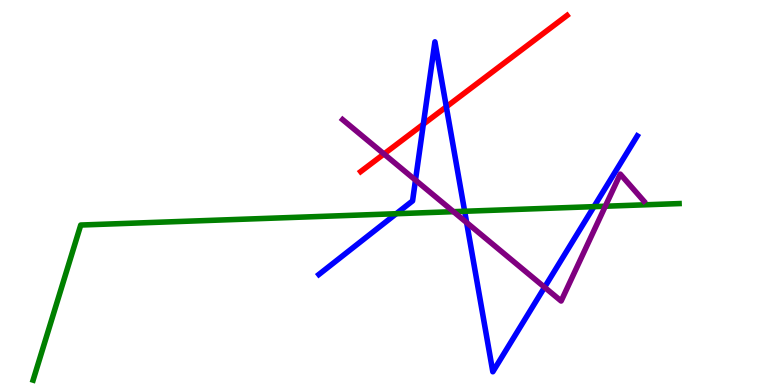[{'lines': ['blue', 'red'], 'intersections': [{'x': 5.46, 'y': 6.77}, {'x': 5.76, 'y': 7.23}]}, {'lines': ['green', 'red'], 'intersections': []}, {'lines': ['purple', 'red'], 'intersections': [{'x': 4.95, 'y': 6.0}]}, {'lines': ['blue', 'green'], 'intersections': [{'x': 5.11, 'y': 4.45}, {'x': 6.0, 'y': 4.51}, {'x': 7.66, 'y': 4.63}]}, {'lines': ['blue', 'purple'], 'intersections': [{'x': 5.36, 'y': 5.32}, {'x': 6.02, 'y': 4.22}, {'x': 7.03, 'y': 2.54}]}, {'lines': ['green', 'purple'], 'intersections': [{'x': 5.85, 'y': 4.5}, {'x': 7.81, 'y': 4.64}]}]